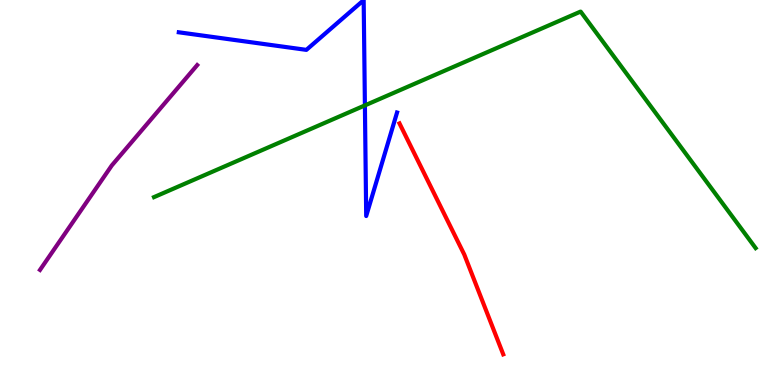[{'lines': ['blue', 'red'], 'intersections': []}, {'lines': ['green', 'red'], 'intersections': []}, {'lines': ['purple', 'red'], 'intersections': []}, {'lines': ['blue', 'green'], 'intersections': [{'x': 4.71, 'y': 7.26}]}, {'lines': ['blue', 'purple'], 'intersections': []}, {'lines': ['green', 'purple'], 'intersections': []}]